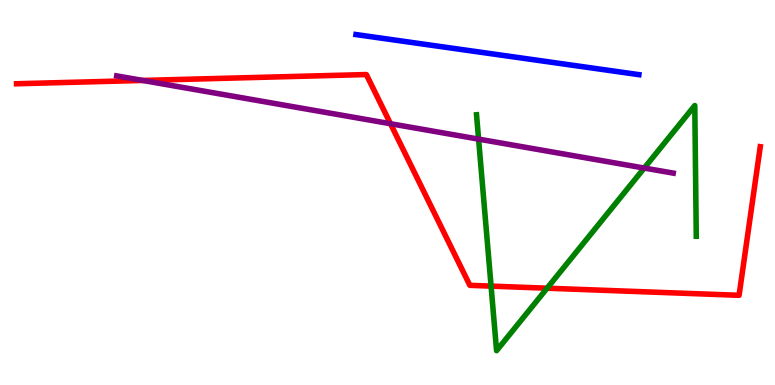[{'lines': ['blue', 'red'], 'intersections': []}, {'lines': ['green', 'red'], 'intersections': [{'x': 6.34, 'y': 2.57}, {'x': 7.06, 'y': 2.51}]}, {'lines': ['purple', 'red'], 'intersections': [{'x': 1.84, 'y': 7.91}, {'x': 5.04, 'y': 6.79}]}, {'lines': ['blue', 'green'], 'intersections': []}, {'lines': ['blue', 'purple'], 'intersections': []}, {'lines': ['green', 'purple'], 'intersections': [{'x': 6.18, 'y': 6.39}, {'x': 8.31, 'y': 5.64}]}]